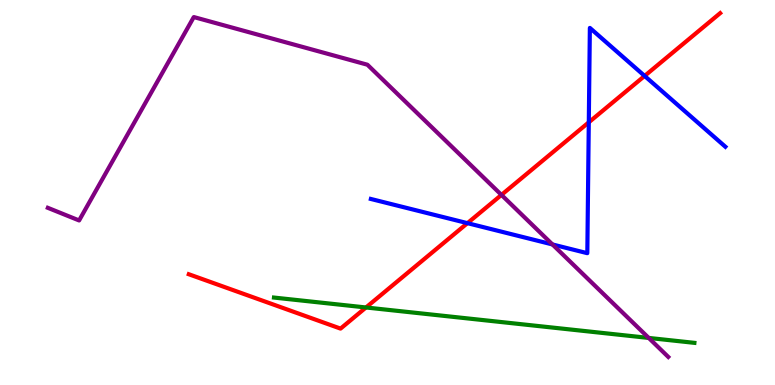[{'lines': ['blue', 'red'], 'intersections': [{'x': 6.03, 'y': 4.2}, {'x': 7.6, 'y': 6.82}, {'x': 8.32, 'y': 8.03}]}, {'lines': ['green', 'red'], 'intersections': [{'x': 4.72, 'y': 2.01}]}, {'lines': ['purple', 'red'], 'intersections': [{'x': 6.47, 'y': 4.94}]}, {'lines': ['blue', 'green'], 'intersections': []}, {'lines': ['blue', 'purple'], 'intersections': [{'x': 7.13, 'y': 3.65}]}, {'lines': ['green', 'purple'], 'intersections': [{'x': 8.37, 'y': 1.22}]}]